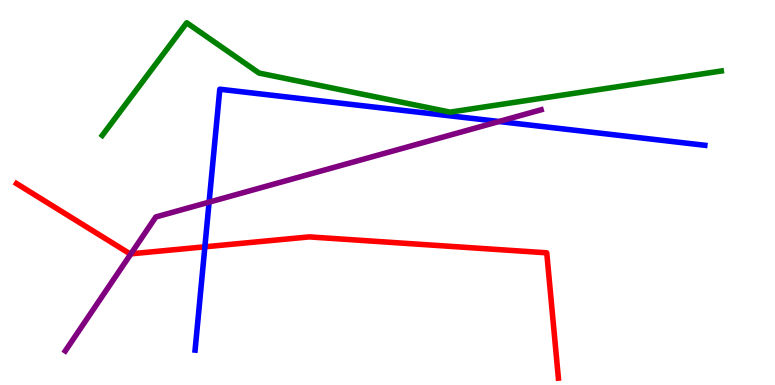[{'lines': ['blue', 'red'], 'intersections': [{'x': 2.64, 'y': 3.59}]}, {'lines': ['green', 'red'], 'intersections': []}, {'lines': ['purple', 'red'], 'intersections': [{'x': 1.69, 'y': 3.41}]}, {'lines': ['blue', 'green'], 'intersections': []}, {'lines': ['blue', 'purple'], 'intersections': [{'x': 2.7, 'y': 4.75}, {'x': 6.44, 'y': 6.84}]}, {'lines': ['green', 'purple'], 'intersections': []}]